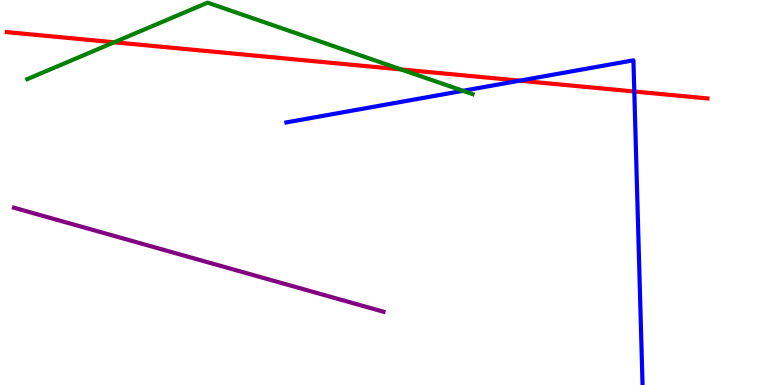[{'lines': ['blue', 'red'], 'intersections': [{'x': 6.71, 'y': 7.9}, {'x': 8.18, 'y': 7.62}]}, {'lines': ['green', 'red'], 'intersections': [{'x': 1.47, 'y': 8.9}, {'x': 5.18, 'y': 8.2}]}, {'lines': ['purple', 'red'], 'intersections': []}, {'lines': ['blue', 'green'], 'intersections': [{'x': 5.97, 'y': 7.64}]}, {'lines': ['blue', 'purple'], 'intersections': []}, {'lines': ['green', 'purple'], 'intersections': []}]